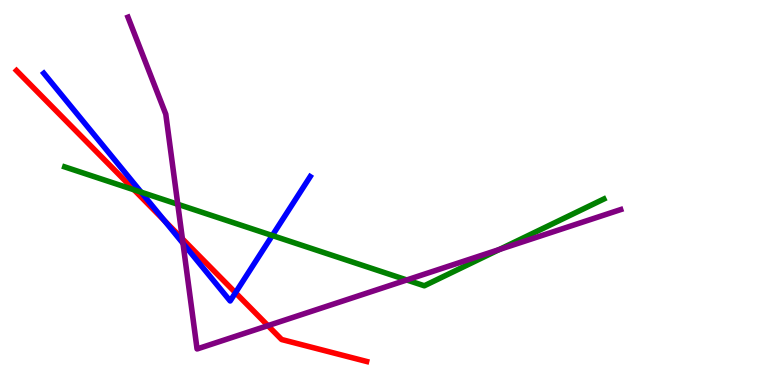[{'lines': ['blue', 'red'], 'intersections': [{'x': 2.12, 'y': 4.27}, {'x': 3.04, 'y': 2.4}]}, {'lines': ['green', 'red'], 'intersections': [{'x': 1.73, 'y': 5.07}]}, {'lines': ['purple', 'red'], 'intersections': [{'x': 2.35, 'y': 3.8}, {'x': 3.46, 'y': 1.54}]}, {'lines': ['blue', 'green'], 'intersections': [{'x': 1.82, 'y': 5.01}, {'x': 3.51, 'y': 3.88}]}, {'lines': ['blue', 'purple'], 'intersections': [{'x': 2.36, 'y': 3.68}]}, {'lines': ['green', 'purple'], 'intersections': [{'x': 2.29, 'y': 4.69}, {'x': 5.25, 'y': 2.73}, {'x': 6.44, 'y': 3.52}]}]